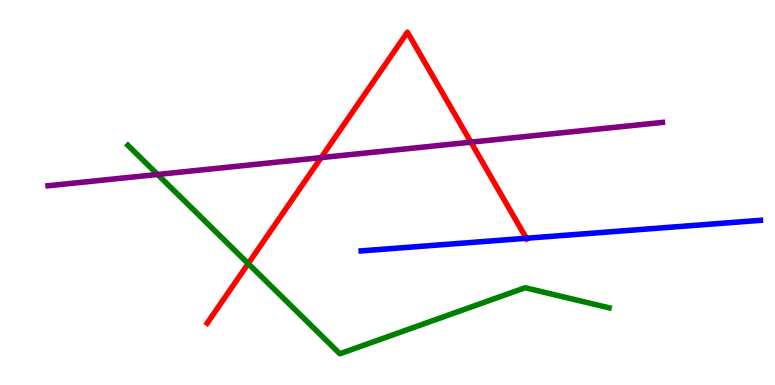[{'lines': ['blue', 'red'], 'intersections': [{'x': 6.79, 'y': 3.81}]}, {'lines': ['green', 'red'], 'intersections': [{'x': 3.2, 'y': 3.15}]}, {'lines': ['purple', 'red'], 'intersections': [{'x': 4.14, 'y': 5.91}, {'x': 6.08, 'y': 6.31}]}, {'lines': ['blue', 'green'], 'intersections': []}, {'lines': ['blue', 'purple'], 'intersections': []}, {'lines': ['green', 'purple'], 'intersections': [{'x': 2.03, 'y': 5.47}]}]